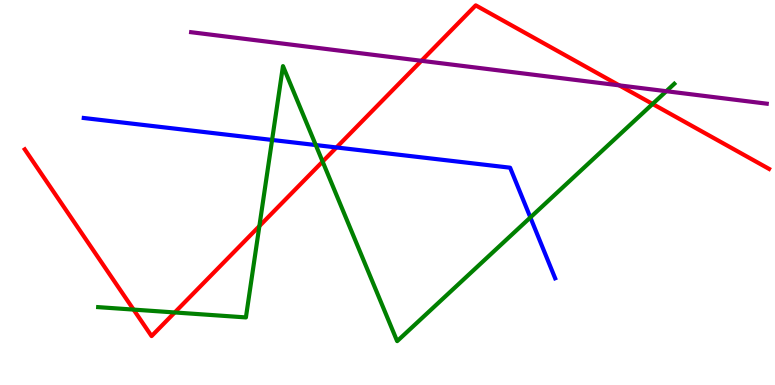[{'lines': ['blue', 'red'], 'intersections': [{'x': 4.34, 'y': 6.17}]}, {'lines': ['green', 'red'], 'intersections': [{'x': 1.72, 'y': 1.96}, {'x': 2.25, 'y': 1.88}, {'x': 3.35, 'y': 4.13}, {'x': 4.16, 'y': 5.8}, {'x': 8.42, 'y': 7.3}]}, {'lines': ['purple', 'red'], 'intersections': [{'x': 5.44, 'y': 8.42}, {'x': 7.99, 'y': 7.78}]}, {'lines': ['blue', 'green'], 'intersections': [{'x': 3.51, 'y': 6.36}, {'x': 4.07, 'y': 6.23}, {'x': 6.84, 'y': 4.35}]}, {'lines': ['blue', 'purple'], 'intersections': []}, {'lines': ['green', 'purple'], 'intersections': [{'x': 8.6, 'y': 7.63}]}]